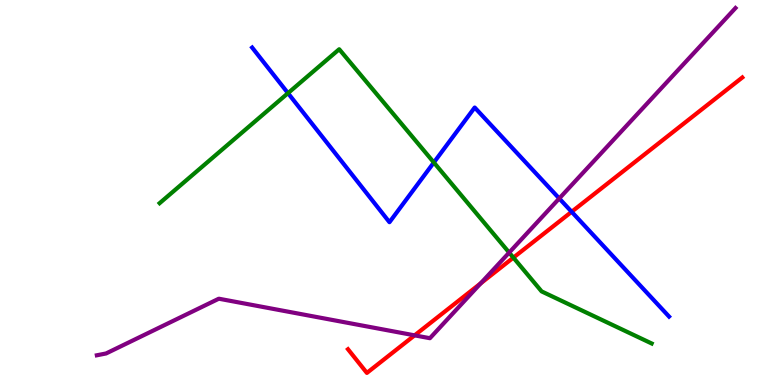[{'lines': ['blue', 'red'], 'intersections': [{'x': 7.38, 'y': 4.5}]}, {'lines': ['green', 'red'], 'intersections': [{'x': 6.62, 'y': 3.31}]}, {'lines': ['purple', 'red'], 'intersections': [{'x': 5.35, 'y': 1.29}, {'x': 6.2, 'y': 2.64}]}, {'lines': ['blue', 'green'], 'intersections': [{'x': 3.72, 'y': 7.58}, {'x': 5.6, 'y': 5.78}]}, {'lines': ['blue', 'purple'], 'intersections': [{'x': 7.22, 'y': 4.85}]}, {'lines': ['green', 'purple'], 'intersections': [{'x': 6.57, 'y': 3.44}]}]